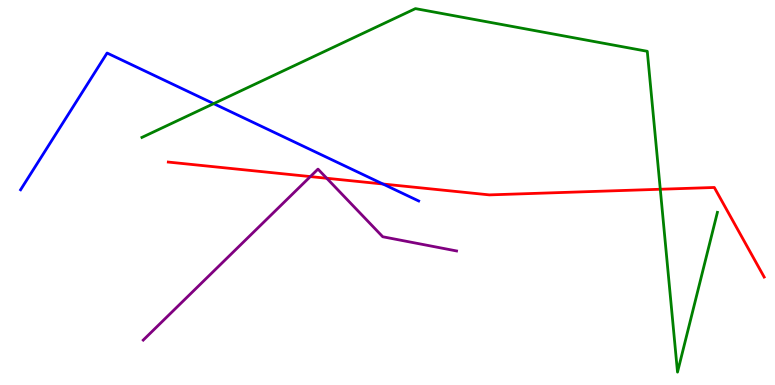[{'lines': ['blue', 'red'], 'intersections': [{'x': 4.94, 'y': 5.22}]}, {'lines': ['green', 'red'], 'intersections': [{'x': 8.52, 'y': 5.08}]}, {'lines': ['purple', 'red'], 'intersections': [{'x': 4.0, 'y': 5.41}, {'x': 4.22, 'y': 5.37}]}, {'lines': ['blue', 'green'], 'intersections': [{'x': 2.76, 'y': 7.31}]}, {'lines': ['blue', 'purple'], 'intersections': []}, {'lines': ['green', 'purple'], 'intersections': []}]